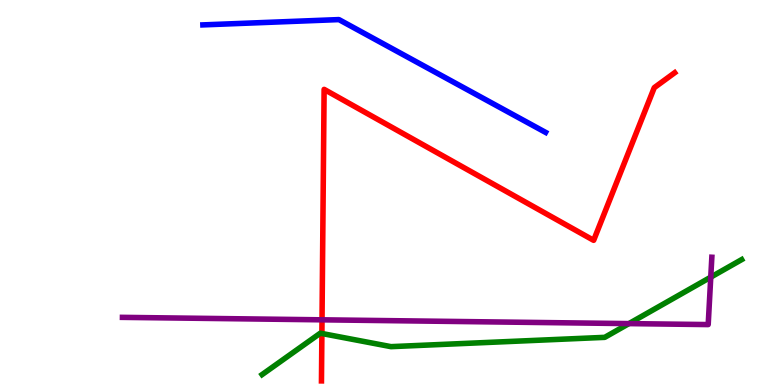[{'lines': ['blue', 'red'], 'intersections': []}, {'lines': ['green', 'red'], 'intersections': [{'x': 4.15, 'y': 1.34}]}, {'lines': ['purple', 'red'], 'intersections': [{'x': 4.16, 'y': 1.69}]}, {'lines': ['blue', 'green'], 'intersections': []}, {'lines': ['blue', 'purple'], 'intersections': []}, {'lines': ['green', 'purple'], 'intersections': [{'x': 8.12, 'y': 1.59}, {'x': 9.17, 'y': 2.8}]}]